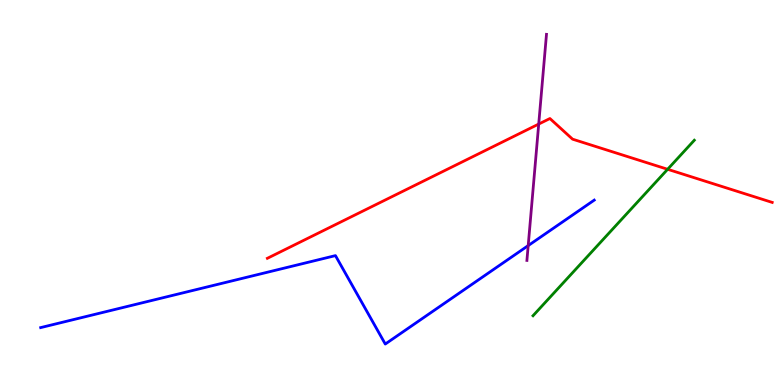[{'lines': ['blue', 'red'], 'intersections': []}, {'lines': ['green', 'red'], 'intersections': [{'x': 8.61, 'y': 5.6}]}, {'lines': ['purple', 'red'], 'intersections': [{'x': 6.95, 'y': 6.78}]}, {'lines': ['blue', 'green'], 'intersections': []}, {'lines': ['blue', 'purple'], 'intersections': [{'x': 6.82, 'y': 3.62}]}, {'lines': ['green', 'purple'], 'intersections': []}]